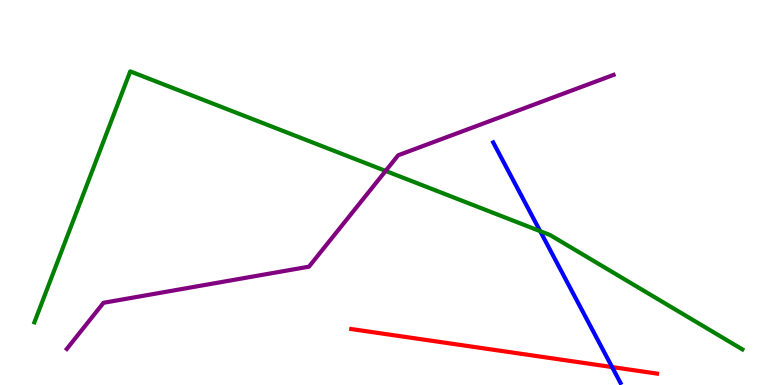[{'lines': ['blue', 'red'], 'intersections': [{'x': 7.9, 'y': 0.466}]}, {'lines': ['green', 'red'], 'intersections': []}, {'lines': ['purple', 'red'], 'intersections': []}, {'lines': ['blue', 'green'], 'intersections': [{'x': 6.97, 'y': 4.0}]}, {'lines': ['blue', 'purple'], 'intersections': []}, {'lines': ['green', 'purple'], 'intersections': [{'x': 4.98, 'y': 5.56}]}]